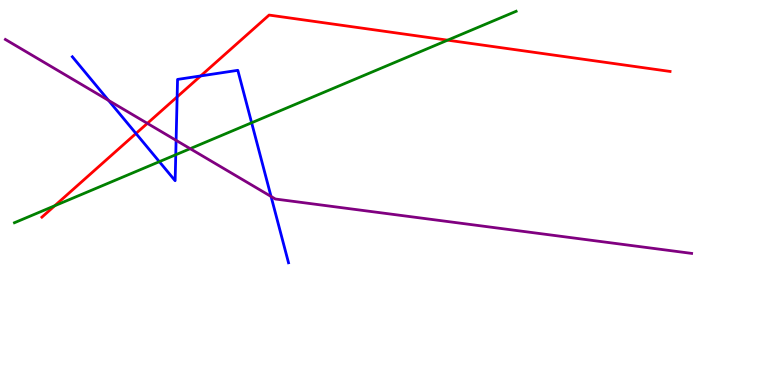[{'lines': ['blue', 'red'], 'intersections': [{'x': 1.75, 'y': 6.53}, {'x': 2.29, 'y': 7.48}, {'x': 2.59, 'y': 8.03}]}, {'lines': ['green', 'red'], 'intersections': [{'x': 0.706, 'y': 4.66}, {'x': 5.78, 'y': 8.96}]}, {'lines': ['purple', 'red'], 'intersections': [{'x': 1.9, 'y': 6.8}]}, {'lines': ['blue', 'green'], 'intersections': [{'x': 2.06, 'y': 5.8}, {'x': 2.27, 'y': 5.98}, {'x': 3.25, 'y': 6.81}]}, {'lines': ['blue', 'purple'], 'intersections': [{'x': 1.4, 'y': 7.39}, {'x': 2.27, 'y': 6.35}, {'x': 3.5, 'y': 4.9}]}, {'lines': ['green', 'purple'], 'intersections': [{'x': 2.45, 'y': 6.14}]}]